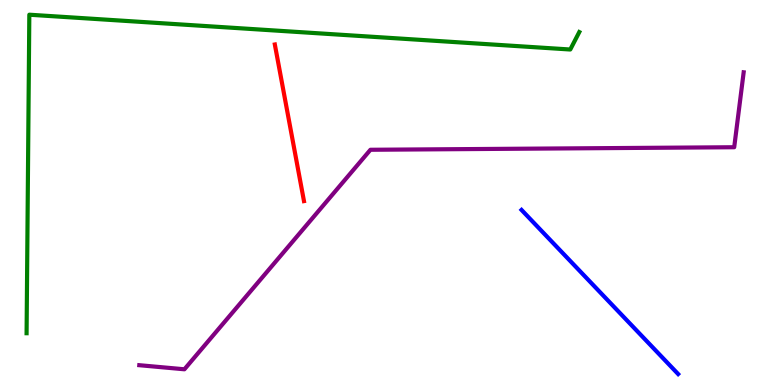[{'lines': ['blue', 'red'], 'intersections': []}, {'lines': ['green', 'red'], 'intersections': []}, {'lines': ['purple', 'red'], 'intersections': []}, {'lines': ['blue', 'green'], 'intersections': []}, {'lines': ['blue', 'purple'], 'intersections': []}, {'lines': ['green', 'purple'], 'intersections': []}]